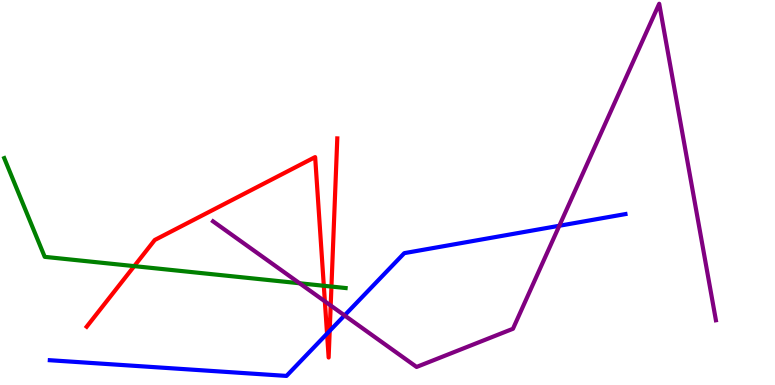[{'lines': ['blue', 'red'], 'intersections': [{'x': 4.22, 'y': 1.33}, {'x': 4.25, 'y': 1.41}]}, {'lines': ['green', 'red'], 'intersections': [{'x': 1.73, 'y': 3.09}, {'x': 4.18, 'y': 2.58}, {'x': 4.28, 'y': 2.56}]}, {'lines': ['purple', 'red'], 'intersections': [{'x': 4.19, 'y': 2.17}, {'x': 4.27, 'y': 2.06}]}, {'lines': ['blue', 'green'], 'intersections': []}, {'lines': ['blue', 'purple'], 'intersections': [{'x': 4.45, 'y': 1.81}, {'x': 7.22, 'y': 4.14}]}, {'lines': ['green', 'purple'], 'intersections': [{'x': 3.87, 'y': 2.64}]}]